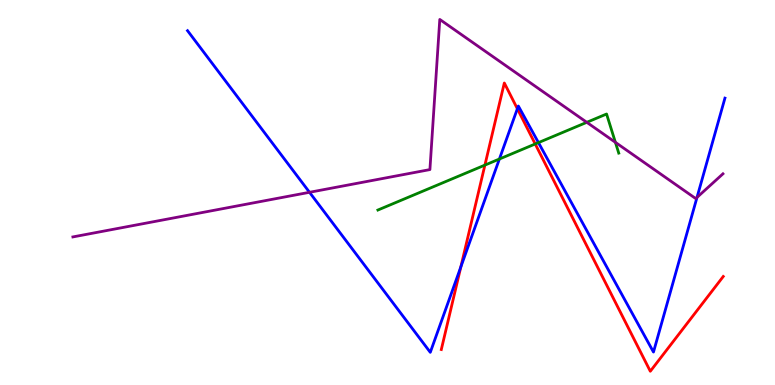[{'lines': ['blue', 'red'], 'intersections': [{'x': 5.95, 'y': 3.07}, {'x': 6.68, 'y': 7.18}]}, {'lines': ['green', 'red'], 'intersections': [{'x': 6.26, 'y': 5.71}, {'x': 6.91, 'y': 6.26}]}, {'lines': ['purple', 'red'], 'intersections': []}, {'lines': ['blue', 'green'], 'intersections': [{'x': 6.44, 'y': 5.87}, {'x': 6.95, 'y': 6.3}]}, {'lines': ['blue', 'purple'], 'intersections': [{'x': 3.99, 'y': 5.01}, {'x': 8.99, 'y': 4.87}]}, {'lines': ['green', 'purple'], 'intersections': [{'x': 7.57, 'y': 6.82}, {'x': 7.94, 'y': 6.3}]}]